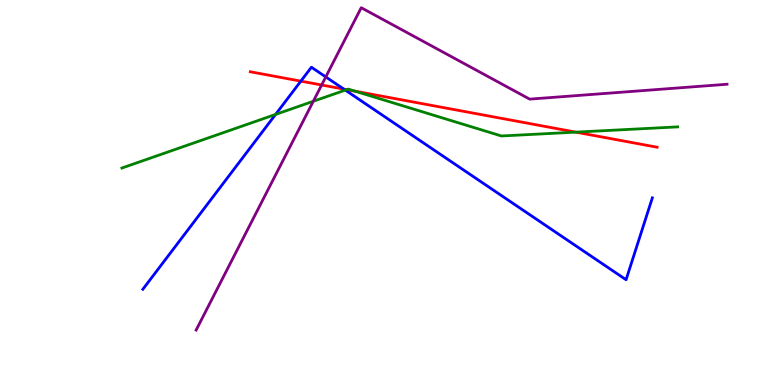[{'lines': ['blue', 'red'], 'intersections': [{'x': 3.88, 'y': 7.89}, {'x': 4.44, 'y': 7.69}]}, {'lines': ['green', 'red'], 'intersections': [{'x': 4.47, 'y': 7.67}, {'x': 4.58, 'y': 7.63}, {'x': 7.43, 'y': 6.57}]}, {'lines': ['purple', 'red'], 'intersections': [{'x': 4.15, 'y': 7.79}]}, {'lines': ['blue', 'green'], 'intersections': [{'x': 3.56, 'y': 7.03}, {'x': 4.46, 'y': 7.66}]}, {'lines': ['blue', 'purple'], 'intersections': [{'x': 4.2, 'y': 8.0}]}, {'lines': ['green', 'purple'], 'intersections': [{'x': 4.04, 'y': 7.37}]}]